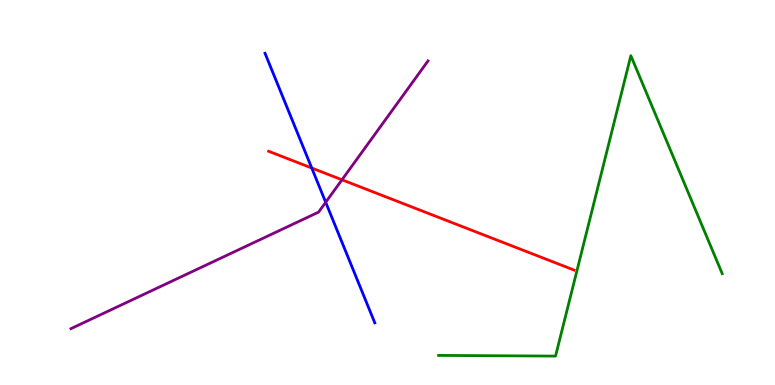[{'lines': ['blue', 'red'], 'intersections': [{'x': 4.02, 'y': 5.64}]}, {'lines': ['green', 'red'], 'intersections': []}, {'lines': ['purple', 'red'], 'intersections': [{'x': 4.41, 'y': 5.33}]}, {'lines': ['blue', 'green'], 'intersections': []}, {'lines': ['blue', 'purple'], 'intersections': [{'x': 4.2, 'y': 4.75}]}, {'lines': ['green', 'purple'], 'intersections': []}]